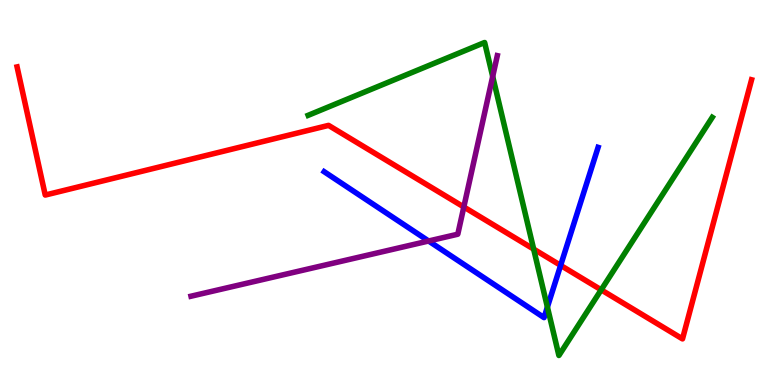[{'lines': ['blue', 'red'], 'intersections': [{'x': 7.23, 'y': 3.11}]}, {'lines': ['green', 'red'], 'intersections': [{'x': 6.89, 'y': 3.53}, {'x': 7.76, 'y': 2.47}]}, {'lines': ['purple', 'red'], 'intersections': [{'x': 5.98, 'y': 4.62}]}, {'lines': ['blue', 'green'], 'intersections': [{'x': 7.06, 'y': 2.02}]}, {'lines': ['blue', 'purple'], 'intersections': [{'x': 5.53, 'y': 3.74}]}, {'lines': ['green', 'purple'], 'intersections': [{'x': 6.36, 'y': 8.01}]}]